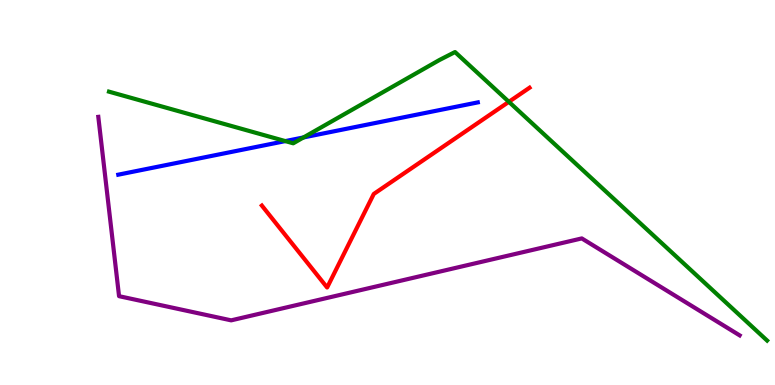[{'lines': ['blue', 'red'], 'intersections': []}, {'lines': ['green', 'red'], 'intersections': [{'x': 6.57, 'y': 7.36}]}, {'lines': ['purple', 'red'], 'intersections': []}, {'lines': ['blue', 'green'], 'intersections': [{'x': 3.68, 'y': 6.34}, {'x': 3.92, 'y': 6.43}]}, {'lines': ['blue', 'purple'], 'intersections': []}, {'lines': ['green', 'purple'], 'intersections': []}]